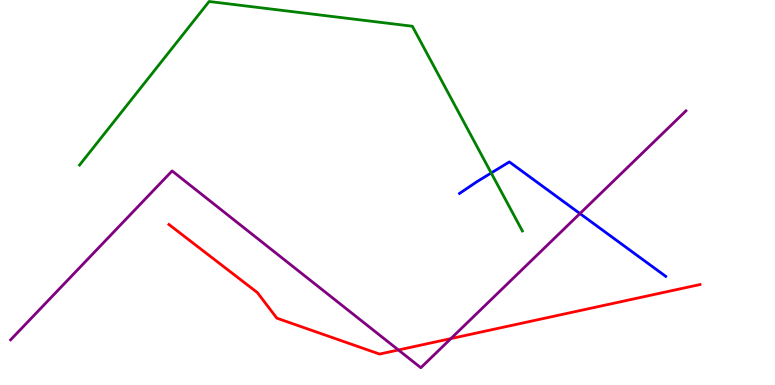[{'lines': ['blue', 'red'], 'intersections': []}, {'lines': ['green', 'red'], 'intersections': []}, {'lines': ['purple', 'red'], 'intersections': [{'x': 5.14, 'y': 0.91}, {'x': 5.82, 'y': 1.21}]}, {'lines': ['blue', 'green'], 'intersections': [{'x': 6.34, 'y': 5.51}]}, {'lines': ['blue', 'purple'], 'intersections': [{'x': 7.48, 'y': 4.45}]}, {'lines': ['green', 'purple'], 'intersections': []}]